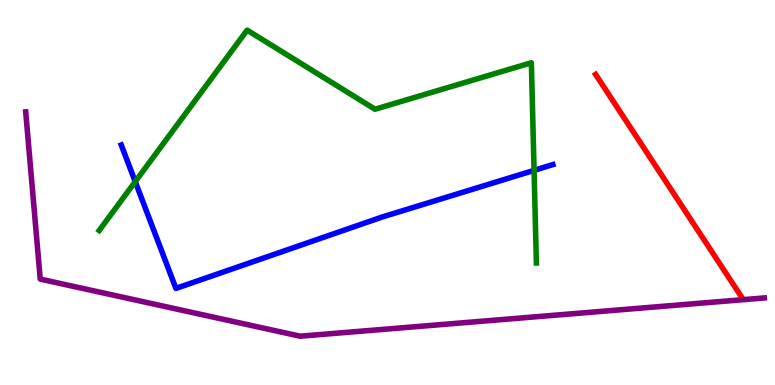[{'lines': ['blue', 'red'], 'intersections': []}, {'lines': ['green', 'red'], 'intersections': []}, {'lines': ['purple', 'red'], 'intersections': []}, {'lines': ['blue', 'green'], 'intersections': [{'x': 1.74, 'y': 5.28}, {'x': 6.89, 'y': 5.57}]}, {'lines': ['blue', 'purple'], 'intersections': []}, {'lines': ['green', 'purple'], 'intersections': []}]